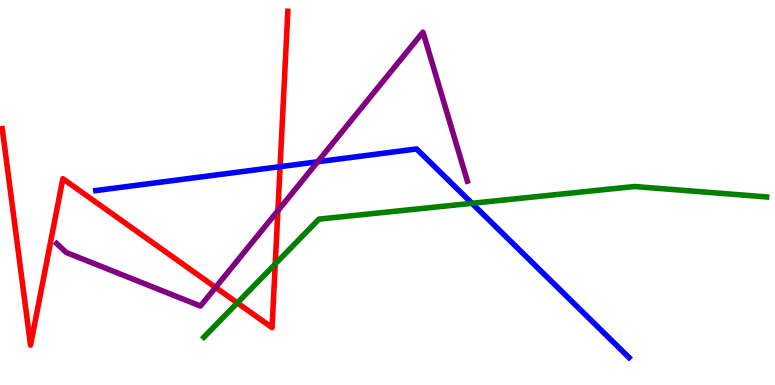[{'lines': ['blue', 'red'], 'intersections': [{'x': 3.61, 'y': 5.67}]}, {'lines': ['green', 'red'], 'intersections': [{'x': 3.06, 'y': 2.13}, {'x': 3.55, 'y': 3.14}]}, {'lines': ['purple', 'red'], 'intersections': [{'x': 2.78, 'y': 2.53}, {'x': 3.59, 'y': 4.53}]}, {'lines': ['blue', 'green'], 'intersections': [{'x': 6.09, 'y': 4.72}]}, {'lines': ['blue', 'purple'], 'intersections': [{'x': 4.1, 'y': 5.8}]}, {'lines': ['green', 'purple'], 'intersections': []}]